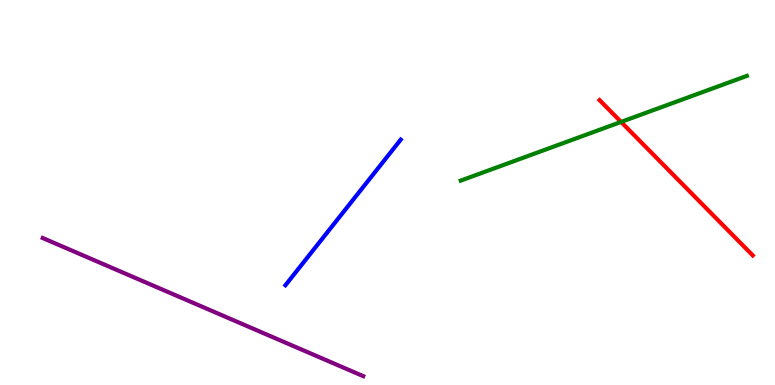[{'lines': ['blue', 'red'], 'intersections': []}, {'lines': ['green', 'red'], 'intersections': [{'x': 8.01, 'y': 6.83}]}, {'lines': ['purple', 'red'], 'intersections': []}, {'lines': ['blue', 'green'], 'intersections': []}, {'lines': ['blue', 'purple'], 'intersections': []}, {'lines': ['green', 'purple'], 'intersections': []}]